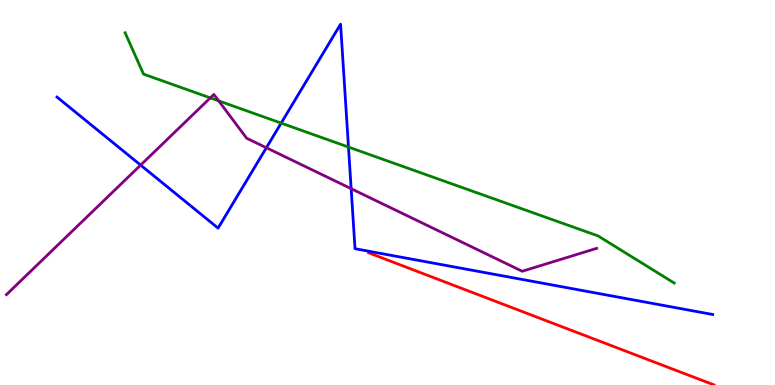[{'lines': ['blue', 'red'], 'intersections': []}, {'lines': ['green', 'red'], 'intersections': []}, {'lines': ['purple', 'red'], 'intersections': []}, {'lines': ['blue', 'green'], 'intersections': [{'x': 3.63, 'y': 6.8}, {'x': 4.5, 'y': 6.18}]}, {'lines': ['blue', 'purple'], 'intersections': [{'x': 1.81, 'y': 5.71}, {'x': 3.44, 'y': 6.16}, {'x': 4.53, 'y': 5.1}]}, {'lines': ['green', 'purple'], 'intersections': [{'x': 2.71, 'y': 7.46}, {'x': 2.82, 'y': 7.38}]}]